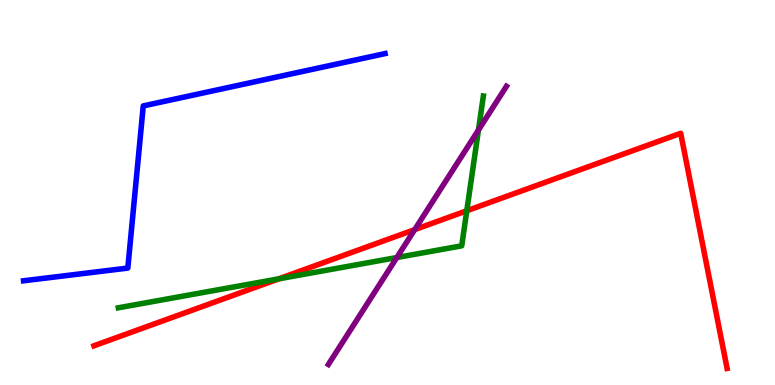[{'lines': ['blue', 'red'], 'intersections': []}, {'lines': ['green', 'red'], 'intersections': [{'x': 3.6, 'y': 2.76}, {'x': 6.02, 'y': 4.53}]}, {'lines': ['purple', 'red'], 'intersections': [{'x': 5.35, 'y': 4.04}]}, {'lines': ['blue', 'green'], 'intersections': []}, {'lines': ['blue', 'purple'], 'intersections': []}, {'lines': ['green', 'purple'], 'intersections': [{'x': 5.12, 'y': 3.31}, {'x': 6.17, 'y': 6.62}]}]